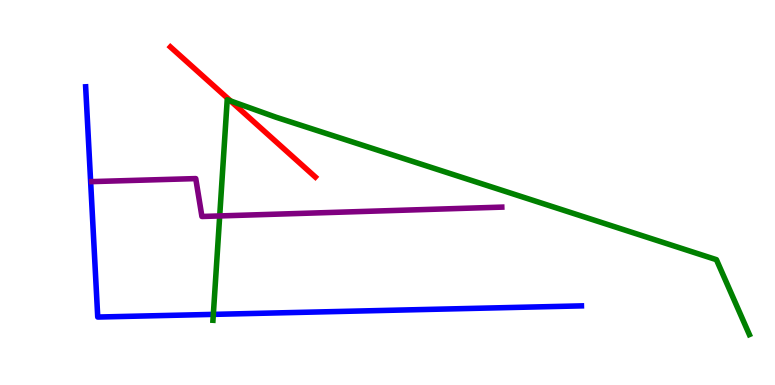[{'lines': ['blue', 'red'], 'intersections': []}, {'lines': ['green', 'red'], 'intersections': [{'x': 2.98, 'y': 7.38}]}, {'lines': ['purple', 'red'], 'intersections': []}, {'lines': ['blue', 'green'], 'intersections': [{'x': 2.75, 'y': 1.83}]}, {'lines': ['blue', 'purple'], 'intersections': []}, {'lines': ['green', 'purple'], 'intersections': [{'x': 2.83, 'y': 4.39}]}]